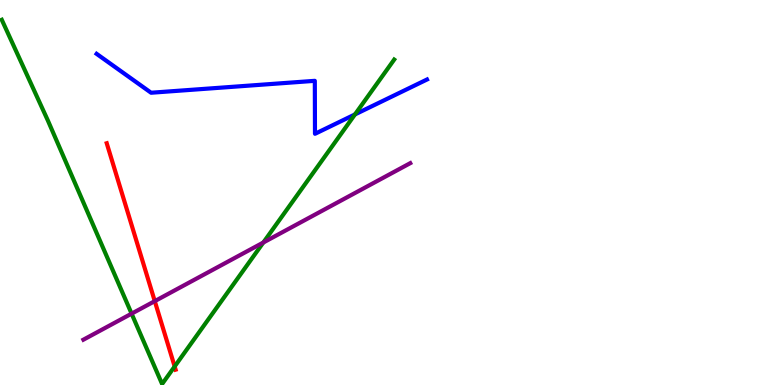[{'lines': ['blue', 'red'], 'intersections': []}, {'lines': ['green', 'red'], 'intersections': [{'x': 2.25, 'y': 0.481}]}, {'lines': ['purple', 'red'], 'intersections': [{'x': 2.0, 'y': 2.18}]}, {'lines': ['blue', 'green'], 'intersections': [{'x': 4.58, 'y': 7.03}]}, {'lines': ['blue', 'purple'], 'intersections': []}, {'lines': ['green', 'purple'], 'intersections': [{'x': 1.7, 'y': 1.85}, {'x': 3.4, 'y': 3.7}]}]